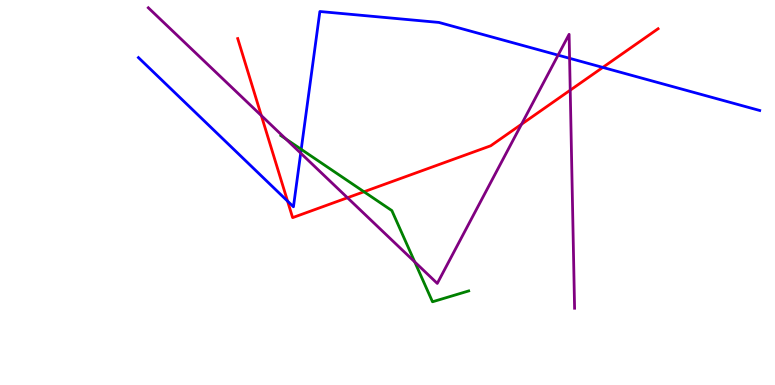[{'lines': ['blue', 'red'], 'intersections': [{'x': 3.71, 'y': 4.78}, {'x': 7.78, 'y': 8.25}]}, {'lines': ['green', 'red'], 'intersections': [{'x': 4.7, 'y': 5.02}]}, {'lines': ['purple', 'red'], 'intersections': [{'x': 3.37, 'y': 7.0}, {'x': 4.48, 'y': 4.86}, {'x': 6.73, 'y': 6.77}, {'x': 7.36, 'y': 7.66}]}, {'lines': ['blue', 'green'], 'intersections': [{'x': 3.89, 'y': 6.12}]}, {'lines': ['blue', 'purple'], 'intersections': [{'x': 3.88, 'y': 6.02}, {'x': 7.2, 'y': 8.57}, {'x': 7.35, 'y': 8.49}]}, {'lines': ['green', 'purple'], 'intersections': [{'x': 3.69, 'y': 6.39}, {'x': 5.35, 'y': 3.2}]}]